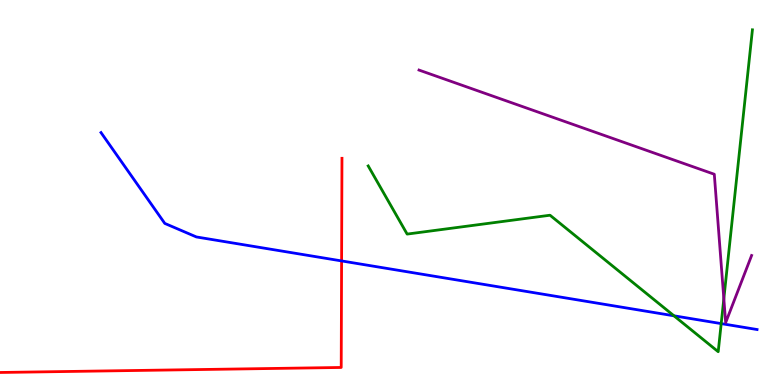[{'lines': ['blue', 'red'], 'intersections': [{'x': 4.41, 'y': 3.22}]}, {'lines': ['green', 'red'], 'intersections': []}, {'lines': ['purple', 'red'], 'intersections': []}, {'lines': ['blue', 'green'], 'intersections': [{'x': 8.7, 'y': 1.8}, {'x': 9.31, 'y': 1.59}]}, {'lines': ['blue', 'purple'], 'intersections': []}, {'lines': ['green', 'purple'], 'intersections': [{'x': 9.34, 'y': 2.24}]}]